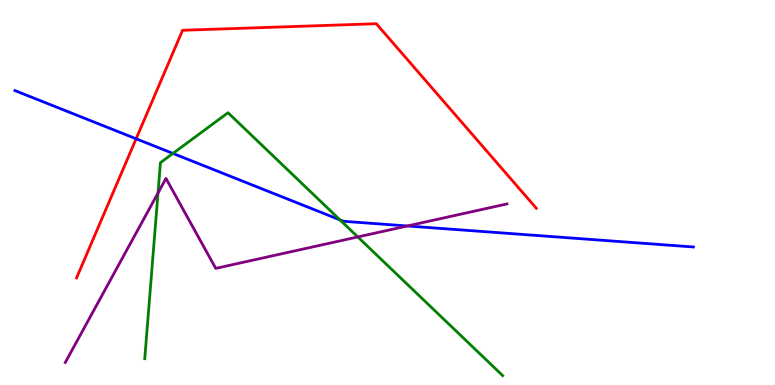[{'lines': ['blue', 'red'], 'intersections': [{'x': 1.76, 'y': 6.4}]}, {'lines': ['green', 'red'], 'intersections': []}, {'lines': ['purple', 'red'], 'intersections': []}, {'lines': ['blue', 'green'], 'intersections': [{'x': 2.23, 'y': 6.01}, {'x': 4.39, 'y': 4.29}]}, {'lines': ['blue', 'purple'], 'intersections': [{'x': 5.26, 'y': 4.13}]}, {'lines': ['green', 'purple'], 'intersections': [{'x': 2.04, 'y': 4.99}, {'x': 4.62, 'y': 3.85}]}]